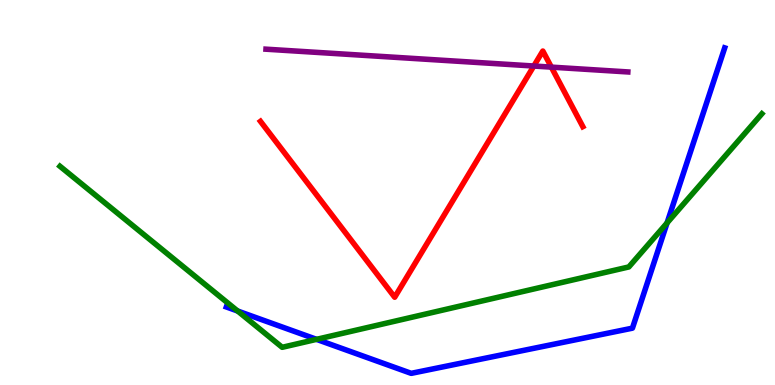[{'lines': ['blue', 'red'], 'intersections': []}, {'lines': ['green', 'red'], 'intersections': []}, {'lines': ['purple', 'red'], 'intersections': [{'x': 6.89, 'y': 8.29}, {'x': 7.11, 'y': 8.26}]}, {'lines': ['blue', 'green'], 'intersections': [{'x': 3.07, 'y': 1.92}, {'x': 4.08, 'y': 1.19}, {'x': 8.61, 'y': 4.21}]}, {'lines': ['blue', 'purple'], 'intersections': []}, {'lines': ['green', 'purple'], 'intersections': []}]